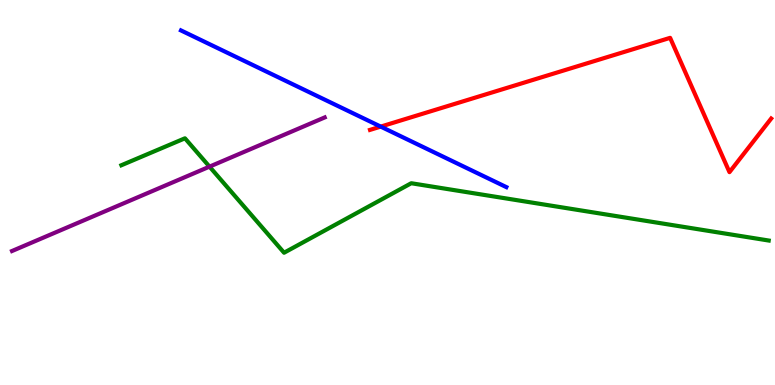[{'lines': ['blue', 'red'], 'intersections': [{'x': 4.91, 'y': 6.71}]}, {'lines': ['green', 'red'], 'intersections': []}, {'lines': ['purple', 'red'], 'intersections': []}, {'lines': ['blue', 'green'], 'intersections': []}, {'lines': ['blue', 'purple'], 'intersections': []}, {'lines': ['green', 'purple'], 'intersections': [{'x': 2.7, 'y': 5.67}]}]